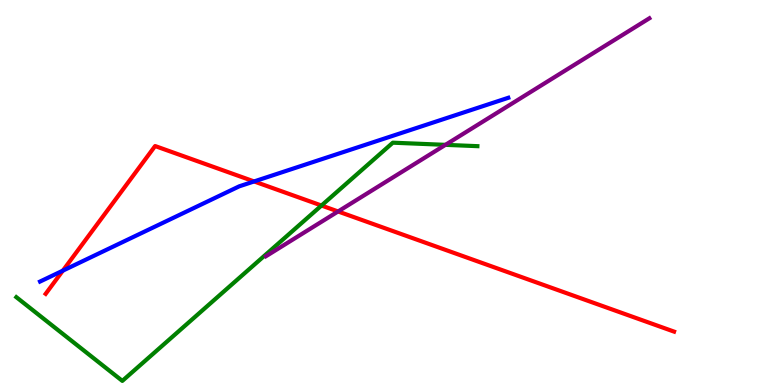[{'lines': ['blue', 'red'], 'intersections': [{'x': 0.811, 'y': 2.97}, {'x': 3.28, 'y': 5.29}]}, {'lines': ['green', 'red'], 'intersections': [{'x': 4.15, 'y': 4.66}]}, {'lines': ['purple', 'red'], 'intersections': [{'x': 4.36, 'y': 4.51}]}, {'lines': ['blue', 'green'], 'intersections': []}, {'lines': ['blue', 'purple'], 'intersections': []}, {'lines': ['green', 'purple'], 'intersections': [{'x': 5.75, 'y': 6.24}]}]